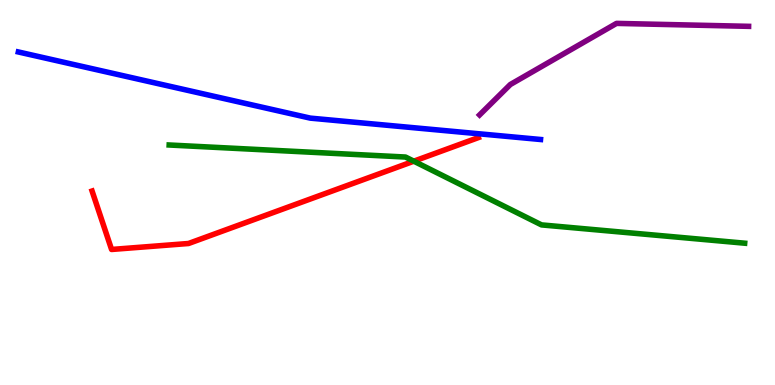[{'lines': ['blue', 'red'], 'intersections': []}, {'lines': ['green', 'red'], 'intersections': [{'x': 5.34, 'y': 5.81}]}, {'lines': ['purple', 'red'], 'intersections': []}, {'lines': ['blue', 'green'], 'intersections': []}, {'lines': ['blue', 'purple'], 'intersections': []}, {'lines': ['green', 'purple'], 'intersections': []}]